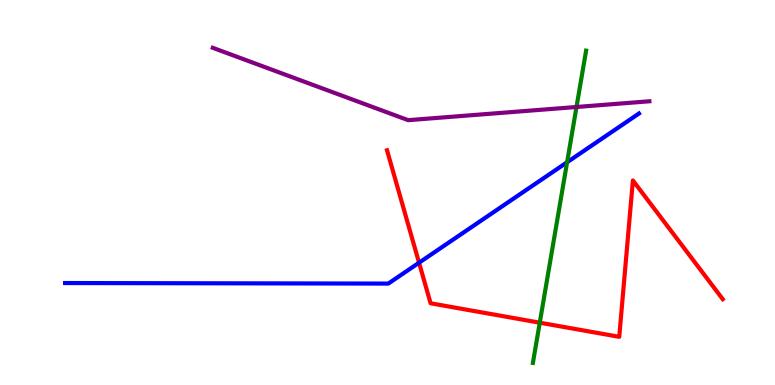[{'lines': ['blue', 'red'], 'intersections': [{'x': 5.41, 'y': 3.18}]}, {'lines': ['green', 'red'], 'intersections': [{'x': 6.96, 'y': 1.62}]}, {'lines': ['purple', 'red'], 'intersections': []}, {'lines': ['blue', 'green'], 'intersections': [{'x': 7.32, 'y': 5.79}]}, {'lines': ['blue', 'purple'], 'intersections': []}, {'lines': ['green', 'purple'], 'intersections': [{'x': 7.44, 'y': 7.22}]}]